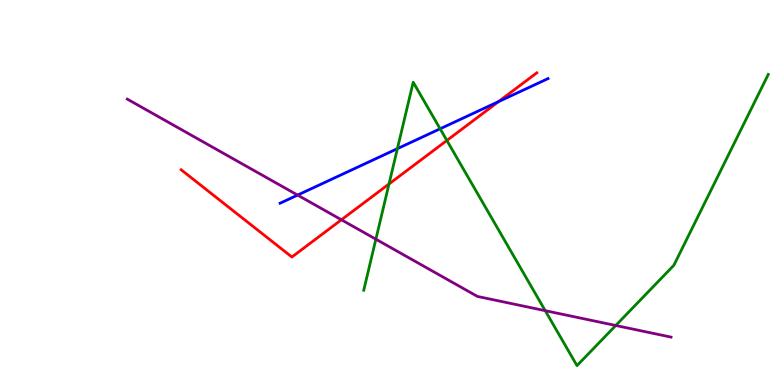[{'lines': ['blue', 'red'], 'intersections': [{'x': 6.43, 'y': 7.36}]}, {'lines': ['green', 'red'], 'intersections': [{'x': 5.02, 'y': 5.22}, {'x': 5.77, 'y': 6.35}]}, {'lines': ['purple', 'red'], 'intersections': [{'x': 4.41, 'y': 4.29}]}, {'lines': ['blue', 'green'], 'intersections': [{'x': 5.13, 'y': 6.14}, {'x': 5.68, 'y': 6.65}]}, {'lines': ['blue', 'purple'], 'intersections': [{'x': 3.84, 'y': 4.93}]}, {'lines': ['green', 'purple'], 'intersections': [{'x': 4.85, 'y': 3.79}, {'x': 7.04, 'y': 1.93}, {'x': 7.95, 'y': 1.55}]}]